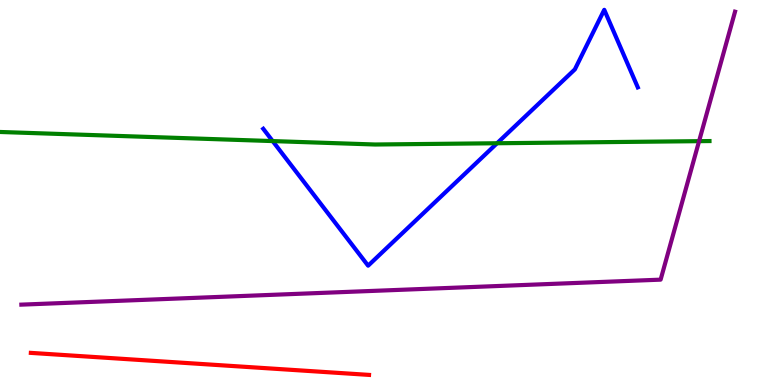[{'lines': ['blue', 'red'], 'intersections': []}, {'lines': ['green', 'red'], 'intersections': []}, {'lines': ['purple', 'red'], 'intersections': []}, {'lines': ['blue', 'green'], 'intersections': [{'x': 3.52, 'y': 6.34}, {'x': 6.41, 'y': 6.28}]}, {'lines': ['blue', 'purple'], 'intersections': []}, {'lines': ['green', 'purple'], 'intersections': [{'x': 9.02, 'y': 6.33}]}]